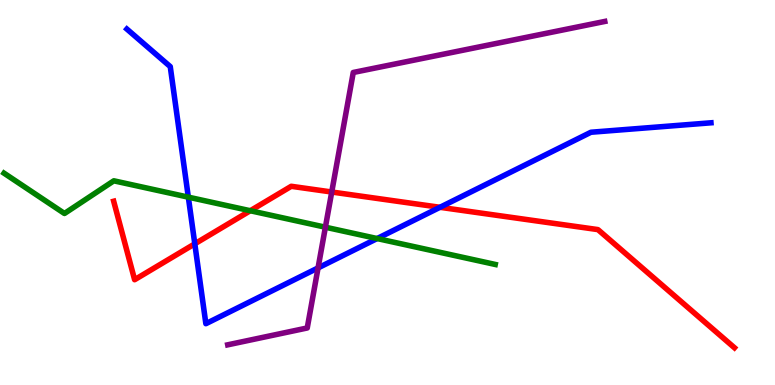[{'lines': ['blue', 'red'], 'intersections': [{'x': 2.51, 'y': 3.67}, {'x': 5.68, 'y': 4.62}]}, {'lines': ['green', 'red'], 'intersections': [{'x': 3.23, 'y': 4.53}]}, {'lines': ['purple', 'red'], 'intersections': [{'x': 4.28, 'y': 5.01}]}, {'lines': ['blue', 'green'], 'intersections': [{'x': 2.43, 'y': 4.88}, {'x': 4.87, 'y': 3.8}]}, {'lines': ['blue', 'purple'], 'intersections': [{'x': 4.1, 'y': 3.04}]}, {'lines': ['green', 'purple'], 'intersections': [{'x': 4.2, 'y': 4.1}]}]